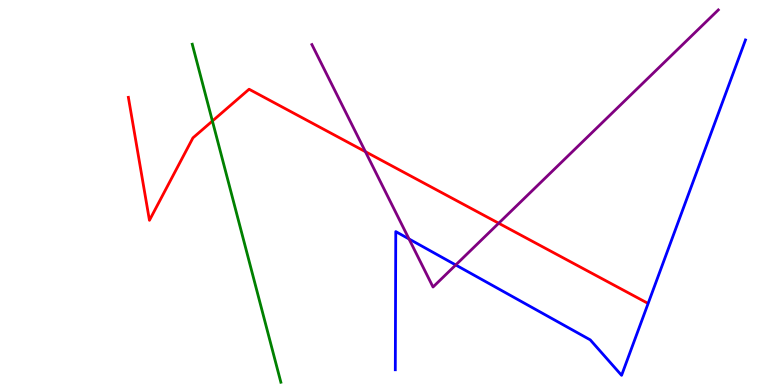[{'lines': ['blue', 'red'], 'intersections': []}, {'lines': ['green', 'red'], 'intersections': [{'x': 2.74, 'y': 6.86}]}, {'lines': ['purple', 'red'], 'intersections': [{'x': 4.71, 'y': 6.06}, {'x': 6.43, 'y': 4.2}]}, {'lines': ['blue', 'green'], 'intersections': []}, {'lines': ['blue', 'purple'], 'intersections': [{'x': 5.28, 'y': 3.79}, {'x': 5.88, 'y': 3.12}]}, {'lines': ['green', 'purple'], 'intersections': []}]